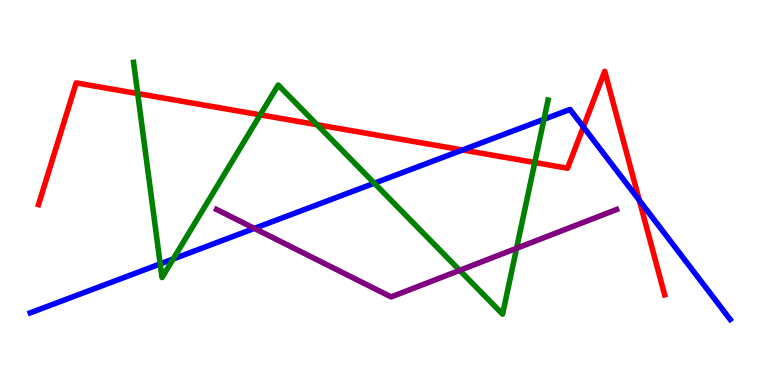[{'lines': ['blue', 'red'], 'intersections': [{'x': 5.97, 'y': 6.1}, {'x': 7.53, 'y': 6.7}, {'x': 8.25, 'y': 4.8}]}, {'lines': ['green', 'red'], 'intersections': [{'x': 1.78, 'y': 7.57}, {'x': 3.36, 'y': 7.02}, {'x': 4.09, 'y': 6.76}, {'x': 6.9, 'y': 5.78}]}, {'lines': ['purple', 'red'], 'intersections': []}, {'lines': ['blue', 'green'], 'intersections': [{'x': 2.07, 'y': 3.15}, {'x': 2.23, 'y': 3.27}, {'x': 4.83, 'y': 5.24}, {'x': 7.02, 'y': 6.9}]}, {'lines': ['blue', 'purple'], 'intersections': [{'x': 3.28, 'y': 4.07}]}, {'lines': ['green', 'purple'], 'intersections': [{'x': 5.93, 'y': 2.98}, {'x': 6.67, 'y': 3.55}]}]